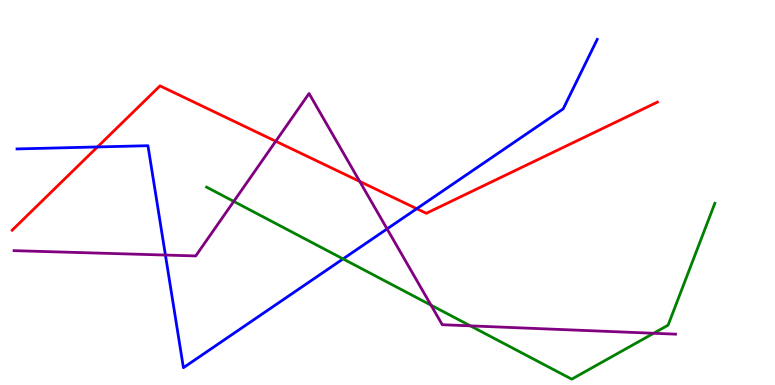[{'lines': ['blue', 'red'], 'intersections': [{'x': 1.26, 'y': 6.18}, {'x': 5.38, 'y': 4.58}]}, {'lines': ['green', 'red'], 'intersections': []}, {'lines': ['purple', 'red'], 'intersections': [{'x': 3.56, 'y': 6.33}, {'x': 4.64, 'y': 5.29}]}, {'lines': ['blue', 'green'], 'intersections': [{'x': 4.43, 'y': 3.28}]}, {'lines': ['blue', 'purple'], 'intersections': [{'x': 2.13, 'y': 3.38}, {'x': 4.99, 'y': 4.05}]}, {'lines': ['green', 'purple'], 'intersections': [{'x': 3.02, 'y': 4.77}, {'x': 5.56, 'y': 2.07}, {'x': 6.07, 'y': 1.54}, {'x': 8.43, 'y': 1.34}]}]